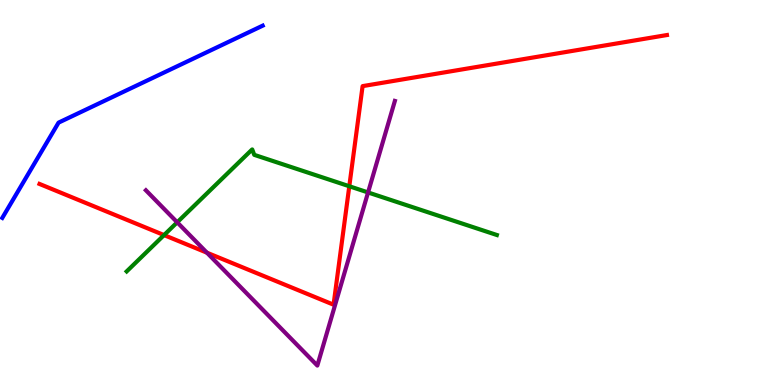[{'lines': ['blue', 'red'], 'intersections': []}, {'lines': ['green', 'red'], 'intersections': [{'x': 2.12, 'y': 3.89}, {'x': 4.51, 'y': 5.16}]}, {'lines': ['purple', 'red'], 'intersections': [{'x': 2.67, 'y': 3.44}]}, {'lines': ['blue', 'green'], 'intersections': []}, {'lines': ['blue', 'purple'], 'intersections': []}, {'lines': ['green', 'purple'], 'intersections': [{'x': 2.29, 'y': 4.23}, {'x': 4.75, 'y': 5.0}]}]